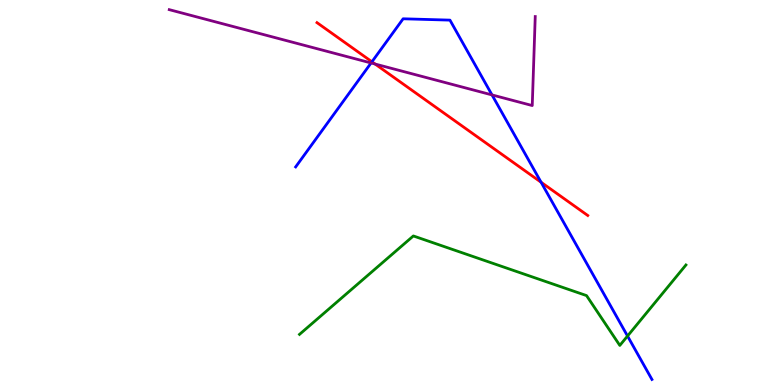[{'lines': ['blue', 'red'], 'intersections': [{'x': 4.8, 'y': 8.4}, {'x': 6.98, 'y': 5.27}]}, {'lines': ['green', 'red'], 'intersections': []}, {'lines': ['purple', 'red'], 'intersections': [{'x': 4.84, 'y': 8.34}]}, {'lines': ['blue', 'green'], 'intersections': [{'x': 8.1, 'y': 1.27}]}, {'lines': ['blue', 'purple'], 'intersections': [{'x': 4.79, 'y': 8.36}, {'x': 6.35, 'y': 7.53}]}, {'lines': ['green', 'purple'], 'intersections': []}]